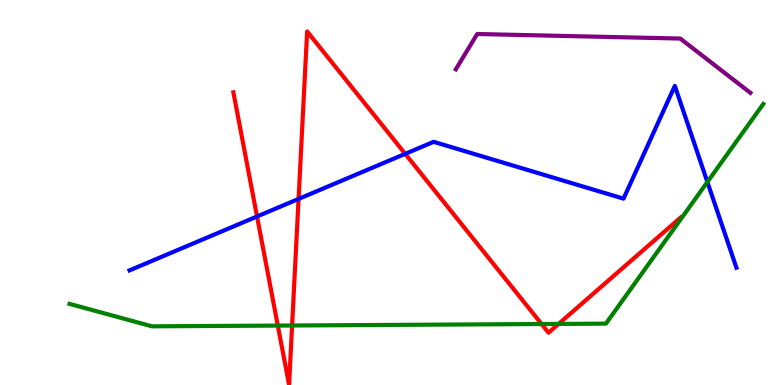[{'lines': ['blue', 'red'], 'intersections': [{'x': 3.32, 'y': 4.38}, {'x': 3.85, 'y': 4.83}, {'x': 5.23, 'y': 6.0}]}, {'lines': ['green', 'red'], 'intersections': [{'x': 3.58, 'y': 1.54}, {'x': 3.77, 'y': 1.55}, {'x': 6.99, 'y': 1.58}, {'x': 7.21, 'y': 1.59}]}, {'lines': ['purple', 'red'], 'intersections': []}, {'lines': ['blue', 'green'], 'intersections': [{'x': 9.13, 'y': 5.27}]}, {'lines': ['blue', 'purple'], 'intersections': []}, {'lines': ['green', 'purple'], 'intersections': []}]